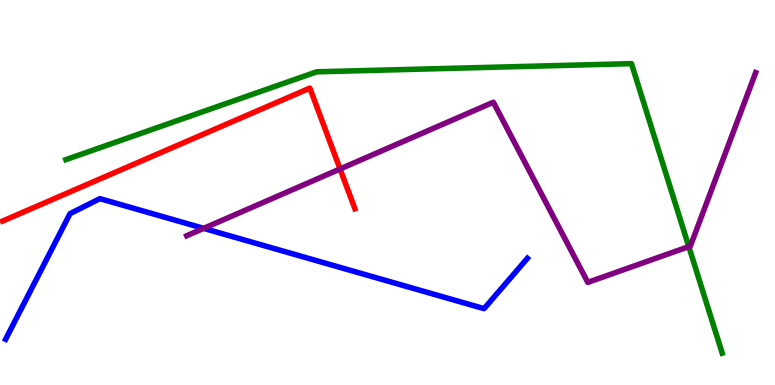[{'lines': ['blue', 'red'], 'intersections': []}, {'lines': ['green', 'red'], 'intersections': []}, {'lines': ['purple', 'red'], 'intersections': [{'x': 4.39, 'y': 5.61}]}, {'lines': ['blue', 'green'], 'intersections': []}, {'lines': ['blue', 'purple'], 'intersections': [{'x': 2.63, 'y': 4.07}]}, {'lines': ['green', 'purple'], 'intersections': [{'x': 8.89, 'y': 3.59}]}]